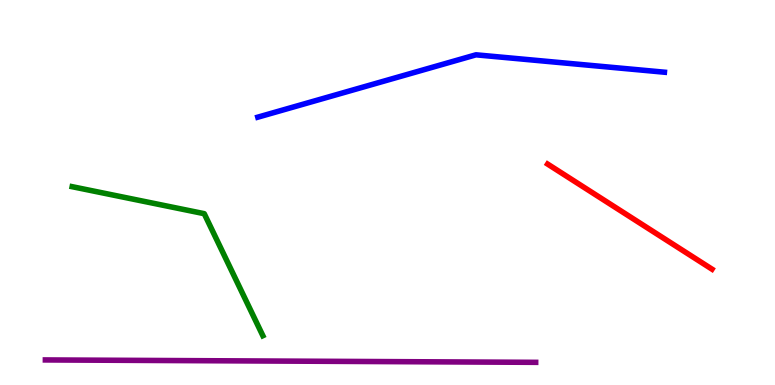[{'lines': ['blue', 'red'], 'intersections': []}, {'lines': ['green', 'red'], 'intersections': []}, {'lines': ['purple', 'red'], 'intersections': []}, {'lines': ['blue', 'green'], 'intersections': []}, {'lines': ['blue', 'purple'], 'intersections': []}, {'lines': ['green', 'purple'], 'intersections': []}]